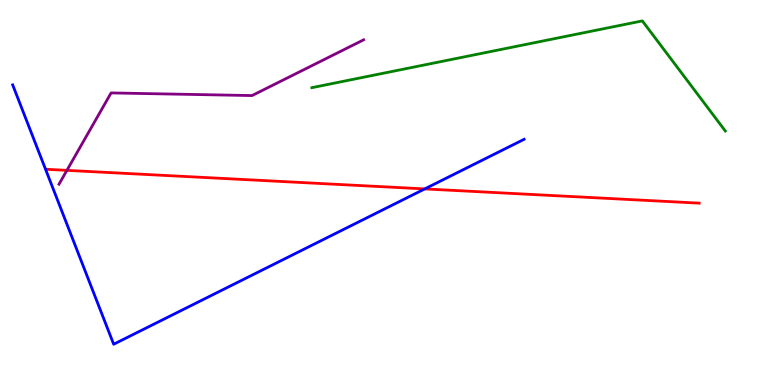[{'lines': ['blue', 'red'], 'intersections': [{'x': 5.48, 'y': 5.09}]}, {'lines': ['green', 'red'], 'intersections': []}, {'lines': ['purple', 'red'], 'intersections': [{'x': 0.863, 'y': 5.58}]}, {'lines': ['blue', 'green'], 'intersections': []}, {'lines': ['blue', 'purple'], 'intersections': []}, {'lines': ['green', 'purple'], 'intersections': []}]